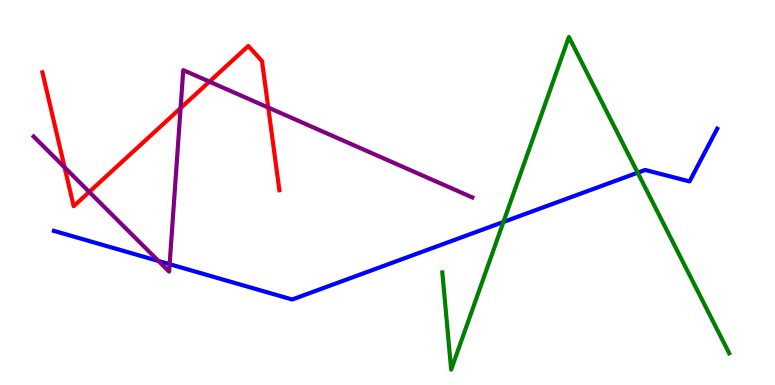[{'lines': ['blue', 'red'], 'intersections': []}, {'lines': ['green', 'red'], 'intersections': []}, {'lines': ['purple', 'red'], 'intersections': [{'x': 0.834, 'y': 5.65}, {'x': 1.15, 'y': 5.01}, {'x': 2.33, 'y': 7.19}, {'x': 2.7, 'y': 7.88}, {'x': 3.46, 'y': 7.21}]}, {'lines': ['blue', 'green'], 'intersections': [{'x': 6.5, 'y': 4.23}, {'x': 8.23, 'y': 5.51}]}, {'lines': ['blue', 'purple'], 'intersections': [{'x': 2.04, 'y': 3.22}, {'x': 2.19, 'y': 3.14}]}, {'lines': ['green', 'purple'], 'intersections': []}]